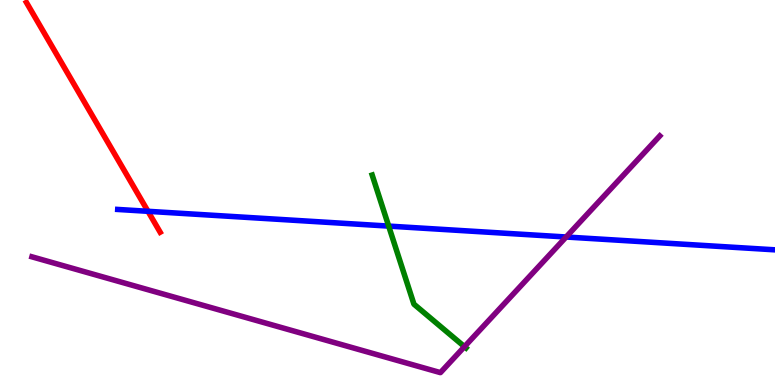[{'lines': ['blue', 'red'], 'intersections': [{'x': 1.91, 'y': 4.51}]}, {'lines': ['green', 'red'], 'intersections': []}, {'lines': ['purple', 'red'], 'intersections': []}, {'lines': ['blue', 'green'], 'intersections': [{'x': 5.02, 'y': 4.13}]}, {'lines': ['blue', 'purple'], 'intersections': [{'x': 7.3, 'y': 3.84}]}, {'lines': ['green', 'purple'], 'intersections': [{'x': 5.99, 'y': 0.996}]}]